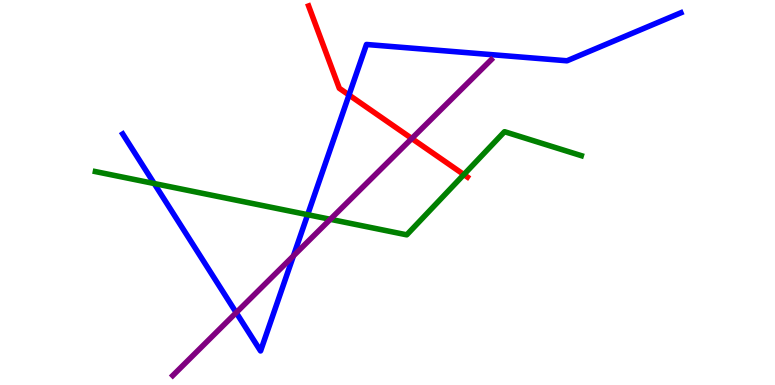[{'lines': ['blue', 'red'], 'intersections': [{'x': 4.5, 'y': 7.53}]}, {'lines': ['green', 'red'], 'intersections': [{'x': 5.99, 'y': 5.47}]}, {'lines': ['purple', 'red'], 'intersections': [{'x': 5.31, 'y': 6.4}]}, {'lines': ['blue', 'green'], 'intersections': [{'x': 1.99, 'y': 5.23}, {'x': 3.97, 'y': 4.42}]}, {'lines': ['blue', 'purple'], 'intersections': [{'x': 3.05, 'y': 1.88}, {'x': 3.79, 'y': 3.35}]}, {'lines': ['green', 'purple'], 'intersections': [{'x': 4.26, 'y': 4.3}]}]